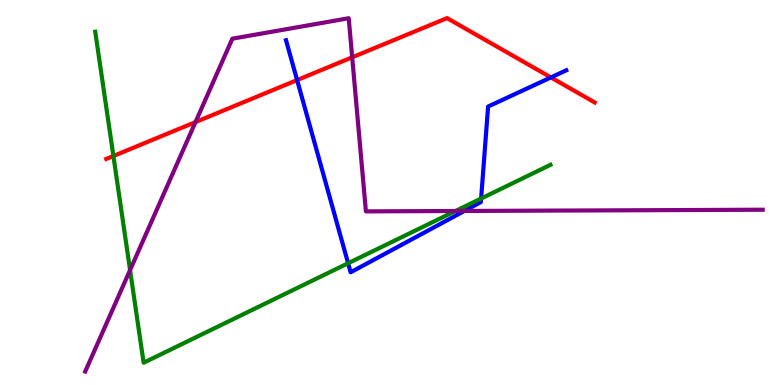[{'lines': ['blue', 'red'], 'intersections': [{'x': 3.83, 'y': 7.92}, {'x': 7.11, 'y': 7.99}]}, {'lines': ['green', 'red'], 'intersections': [{'x': 1.46, 'y': 5.95}]}, {'lines': ['purple', 'red'], 'intersections': [{'x': 2.52, 'y': 6.83}, {'x': 4.54, 'y': 8.51}]}, {'lines': ['blue', 'green'], 'intersections': [{'x': 4.49, 'y': 3.16}, {'x': 6.21, 'y': 4.84}]}, {'lines': ['blue', 'purple'], 'intersections': [{'x': 5.99, 'y': 4.52}]}, {'lines': ['green', 'purple'], 'intersections': [{'x': 1.68, 'y': 2.99}, {'x': 5.88, 'y': 4.52}]}]